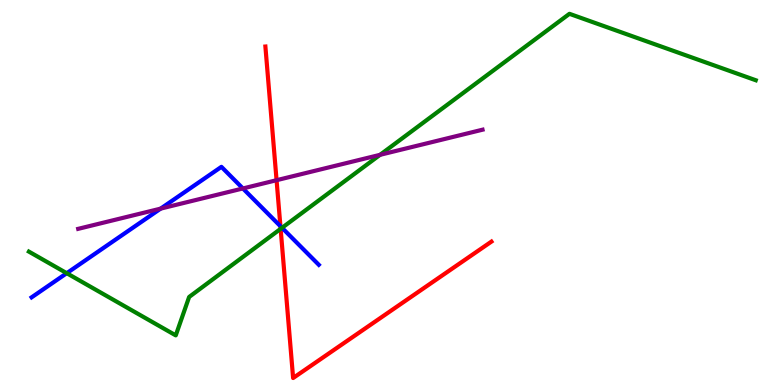[{'lines': ['blue', 'red'], 'intersections': [{'x': 3.62, 'y': 4.12}]}, {'lines': ['green', 'red'], 'intersections': [{'x': 3.62, 'y': 4.06}]}, {'lines': ['purple', 'red'], 'intersections': [{'x': 3.57, 'y': 5.32}]}, {'lines': ['blue', 'green'], 'intersections': [{'x': 0.861, 'y': 2.9}, {'x': 3.64, 'y': 4.08}]}, {'lines': ['blue', 'purple'], 'intersections': [{'x': 2.07, 'y': 4.58}, {'x': 3.13, 'y': 5.1}]}, {'lines': ['green', 'purple'], 'intersections': [{'x': 4.9, 'y': 5.98}]}]